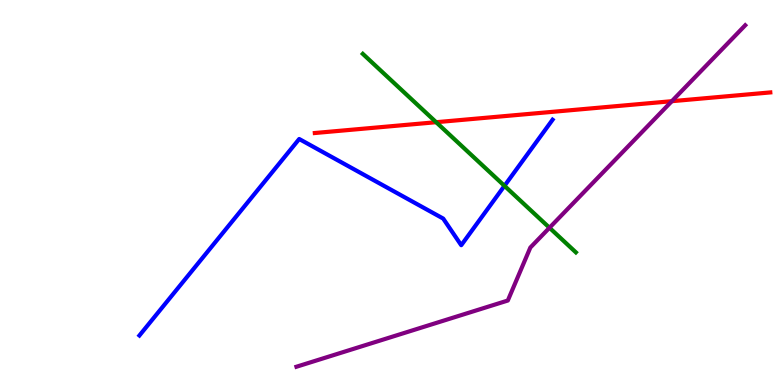[{'lines': ['blue', 'red'], 'intersections': []}, {'lines': ['green', 'red'], 'intersections': [{'x': 5.63, 'y': 6.83}]}, {'lines': ['purple', 'red'], 'intersections': [{'x': 8.67, 'y': 7.37}]}, {'lines': ['blue', 'green'], 'intersections': [{'x': 6.51, 'y': 5.17}]}, {'lines': ['blue', 'purple'], 'intersections': []}, {'lines': ['green', 'purple'], 'intersections': [{'x': 7.09, 'y': 4.08}]}]